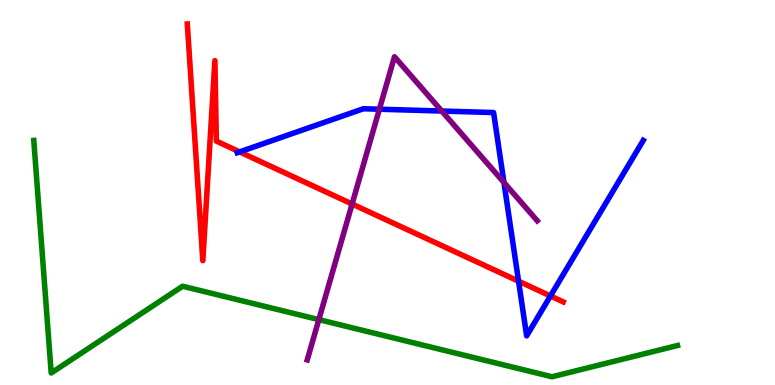[{'lines': ['blue', 'red'], 'intersections': [{'x': 3.09, 'y': 6.05}, {'x': 6.69, 'y': 2.7}, {'x': 7.1, 'y': 2.31}]}, {'lines': ['green', 'red'], 'intersections': []}, {'lines': ['purple', 'red'], 'intersections': [{'x': 4.54, 'y': 4.7}]}, {'lines': ['blue', 'green'], 'intersections': []}, {'lines': ['blue', 'purple'], 'intersections': [{'x': 4.9, 'y': 7.16}, {'x': 5.7, 'y': 7.12}, {'x': 6.5, 'y': 5.26}]}, {'lines': ['green', 'purple'], 'intersections': [{'x': 4.11, 'y': 1.7}]}]